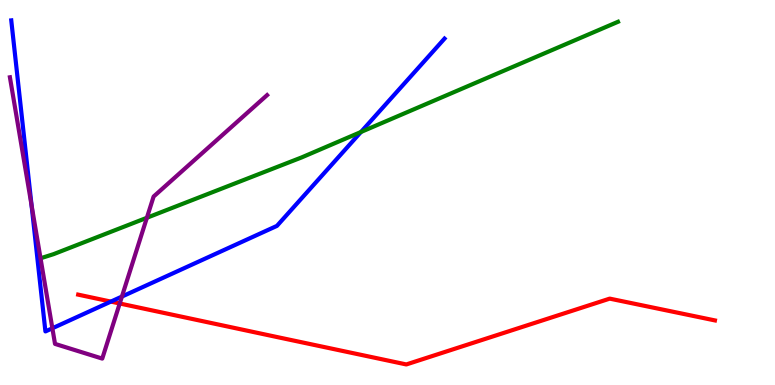[{'lines': ['blue', 'red'], 'intersections': [{'x': 1.43, 'y': 2.17}]}, {'lines': ['green', 'red'], 'intersections': []}, {'lines': ['purple', 'red'], 'intersections': [{'x': 1.54, 'y': 2.12}]}, {'lines': ['blue', 'green'], 'intersections': [{'x': 4.66, 'y': 6.57}]}, {'lines': ['blue', 'purple'], 'intersections': [{'x': 0.407, 'y': 4.67}, {'x': 0.676, 'y': 1.47}, {'x': 1.57, 'y': 2.3}]}, {'lines': ['green', 'purple'], 'intersections': [{'x': 1.9, 'y': 4.34}]}]